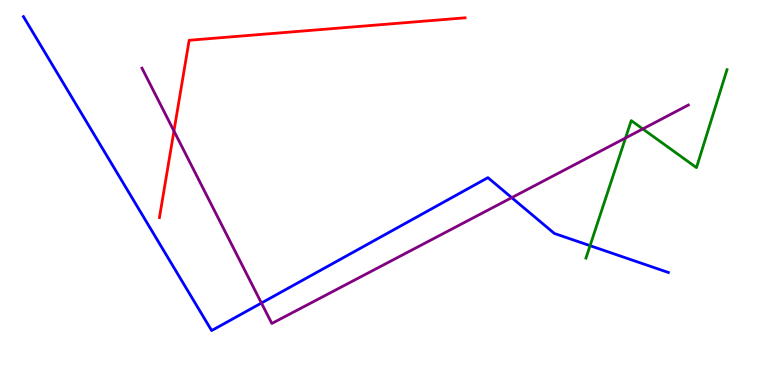[{'lines': ['blue', 'red'], 'intersections': []}, {'lines': ['green', 'red'], 'intersections': []}, {'lines': ['purple', 'red'], 'intersections': [{'x': 2.24, 'y': 6.6}]}, {'lines': ['blue', 'green'], 'intersections': [{'x': 7.61, 'y': 3.62}]}, {'lines': ['blue', 'purple'], 'intersections': [{'x': 3.37, 'y': 2.13}, {'x': 6.6, 'y': 4.87}]}, {'lines': ['green', 'purple'], 'intersections': [{'x': 8.07, 'y': 6.42}, {'x': 8.29, 'y': 6.65}]}]